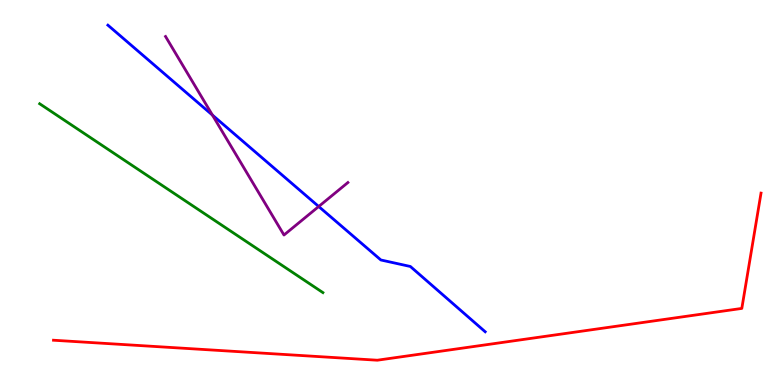[{'lines': ['blue', 'red'], 'intersections': []}, {'lines': ['green', 'red'], 'intersections': []}, {'lines': ['purple', 'red'], 'intersections': []}, {'lines': ['blue', 'green'], 'intersections': []}, {'lines': ['blue', 'purple'], 'intersections': [{'x': 2.74, 'y': 7.01}, {'x': 4.11, 'y': 4.64}]}, {'lines': ['green', 'purple'], 'intersections': []}]